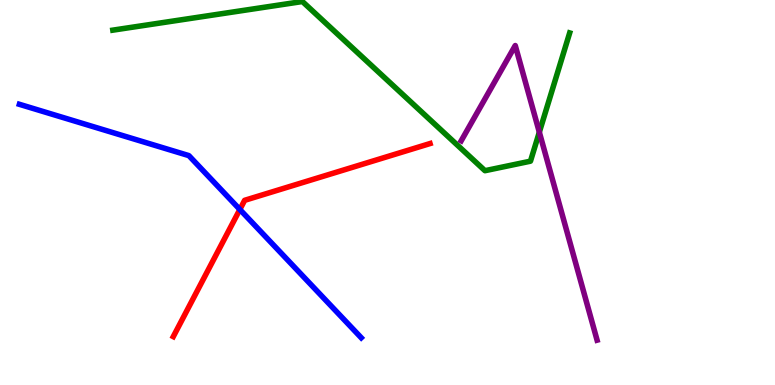[{'lines': ['blue', 'red'], 'intersections': [{'x': 3.09, 'y': 4.56}]}, {'lines': ['green', 'red'], 'intersections': []}, {'lines': ['purple', 'red'], 'intersections': []}, {'lines': ['blue', 'green'], 'intersections': []}, {'lines': ['blue', 'purple'], 'intersections': []}, {'lines': ['green', 'purple'], 'intersections': [{'x': 6.96, 'y': 6.57}]}]